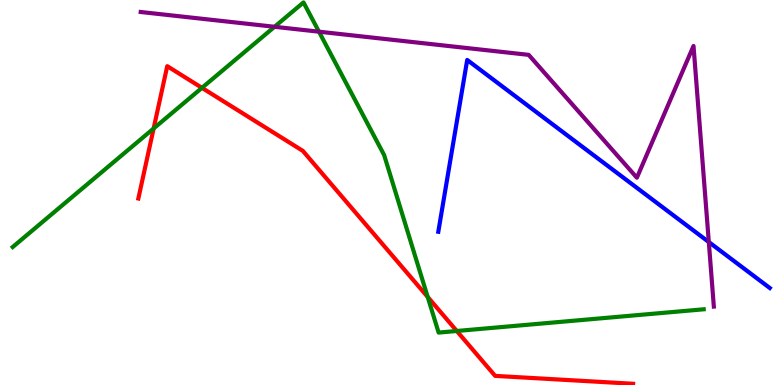[{'lines': ['blue', 'red'], 'intersections': []}, {'lines': ['green', 'red'], 'intersections': [{'x': 1.98, 'y': 6.66}, {'x': 2.61, 'y': 7.72}, {'x': 5.52, 'y': 2.29}, {'x': 5.89, 'y': 1.4}]}, {'lines': ['purple', 'red'], 'intersections': []}, {'lines': ['blue', 'green'], 'intersections': []}, {'lines': ['blue', 'purple'], 'intersections': [{'x': 9.15, 'y': 3.71}]}, {'lines': ['green', 'purple'], 'intersections': [{'x': 3.54, 'y': 9.3}, {'x': 4.12, 'y': 9.18}]}]